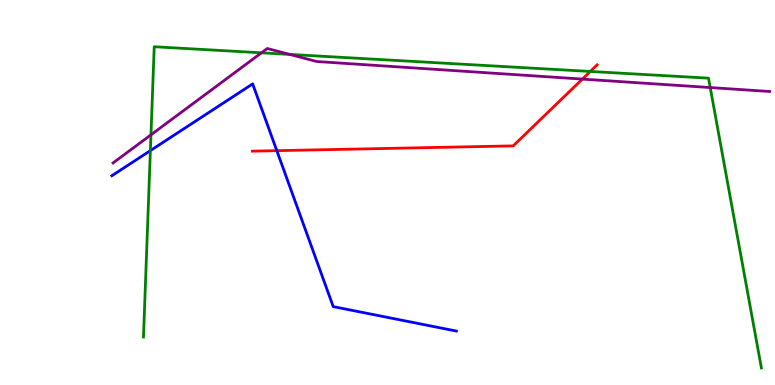[{'lines': ['blue', 'red'], 'intersections': [{'x': 3.57, 'y': 6.09}]}, {'lines': ['green', 'red'], 'intersections': [{'x': 7.62, 'y': 8.14}]}, {'lines': ['purple', 'red'], 'intersections': [{'x': 7.51, 'y': 7.95}]}, {'lines': ['blue', 'green'], 'intersections': [{'x': 1.94, 'y': 6.09}]}, {'lines': ['blue', 'purple'], 'intersections': []}, {'lines': ['green', 'purple'], 'intersections': [{'x': 1.95, 'y': 6.5}, {'x': 3.37, 'y': 8.63}, {'x': 3.74, 'y': 8.59}, {'x': 9.16, 'y': 7.73}]}]